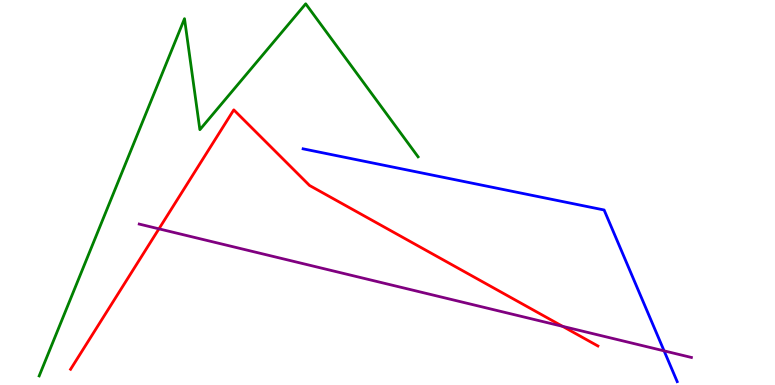[{'lines': ['blue', 'red'], 'intersections': []}, {'lines': ['green', 'red'], 'intersections': []}, {'lines': ['purple', 'red'], 'intersections': [{'x': 2.05, 'y': 4.06}, {'x': 7.26, 'y': 1.52}]}, {'lines': ['blue', 'green'], 'intersections': []}, {'lines': ['blue', 'purple'], 'intersections': [{'x': 8.57, 'y': 0.887}]}, {'lines': ['green', 'purple'], 'intersections': []}]